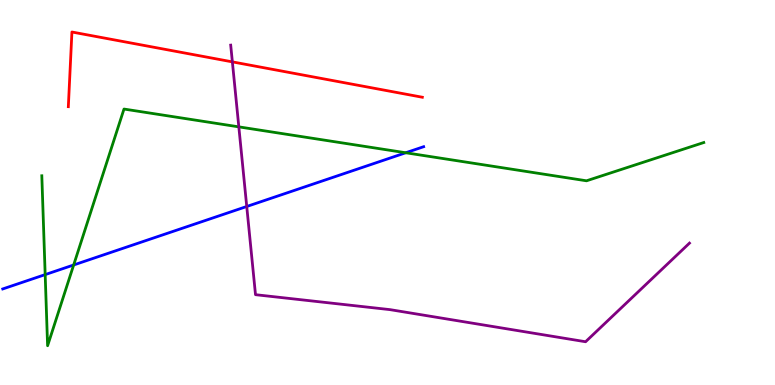[{'lines': ['blue', 'red'], 'intersections': []}, {'lines': ['green', 'red'], 'intersections': []}, {'lines': ['purple', 'red'], 'intersections': [{'x': 3.0, 'y': 8.39}]}, {'lines': ['blue', 'green'], 'intersections': [{'x': 0.583, 'y': 2.87}, {'x': 0.95, 'y': 3.12}, {'x': 5.24, 'y': 6.03}]}, {'lines': ['blue', 'purple'], 'intersections': [{'x': 3.18, 'y': 4.64}]}, {'lines': ['green', 'purple'], 'intersections': [{'x': 3.08, 'y': 6.7}]}]